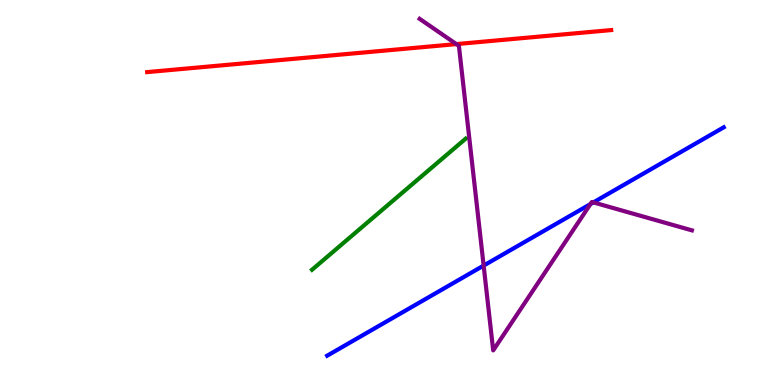[{'lines': ['blue', 'red'], 'intersections': []}, {'lines': ['green', 'red'], 'intersections': []}, {'lines': ['purple', 'red'], 'intersections': [{'x': 5.89, 'y': 8.85}]}, {'lines': ['blue', 'green'], 'intersections': []}, {'lines': ['blue', 'purple'], 'intersections': [{'x': 6.24, 'y': 3.1}, {'x': 7.62, 'y': 4.7}, {'x': 7.66, 'y': 4.74}]}, {'lines': ['green', 'purple'], 'intersections': []}]